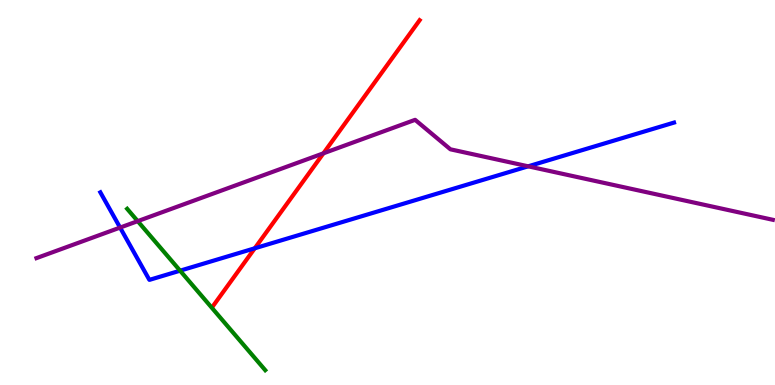[{'lines': ['blue', 'red'], 'intersections': [{'x': 3.29, 'y': 3.55}]}, {'lines': ['green', 'red'], 'intersections': []}, {'lines': ['purple', 'red'], 'intersections': [{'x': 4.17, 'y': 6.02}]}, {'lines': ['blue', 'green'], 'intersections': [{'x': 2.32, 'y': 2.97}]}, {'lines': ['blue', 'purple'], 'intersections': [{'x': 1.55, 'y': 4.09}, {'x': 6.82, 'y': 5.68}]}, {'lines': ['green', 'purple'], 'intersections': [{'x': 1.78, 'y': 4.26}]}]